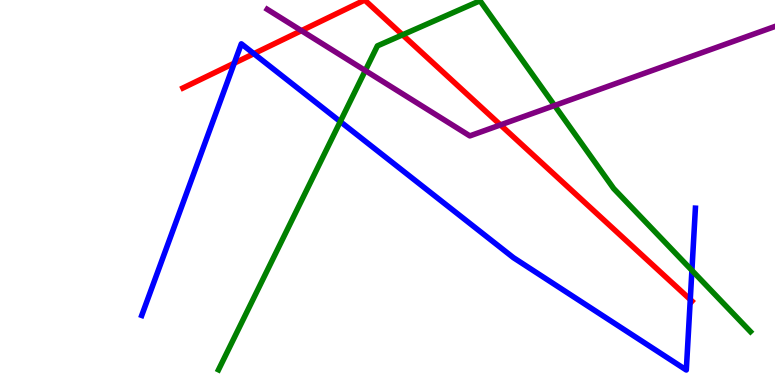[{'lines': ['blue', 'red'], 'intersections': [{'x': 3.02, 'y': 8.36}, {'x': 3.28, 'y': 8.61}, {'x': 8.91, 'y': 2.22}]}, {'lines': ['green', 'red'], 'intersections': [{'x': 5.19, 'y': 9.1}]}, {'lines': ['purple', 'red'], 'intersections': [{'x': 3.89, 'y': 9.2}, {'x': 6.46, 'y': 6.76}]}, {'lines': ['blue', 'green'], 'intersections': [{'x': 4.39, 'y': 6.84}, {'x': 8.93, 'y': 2.98}]}, {'lines': ['blue', 'purple'], 'intersections': []}, {'lines': ['green', 'purple'], 'intersections': [{'x': 4.71, 'y': 8.17}, {'x': 7.16, 'y': 7.26}]}]